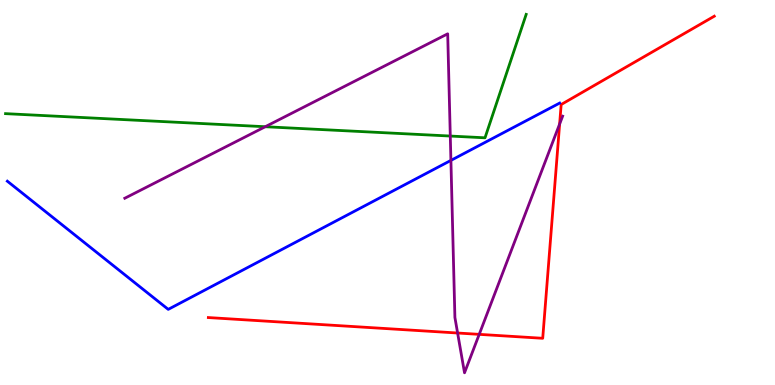[{'lines': ['blue', 'red'], 'intersections': []}, {'lines': ['green', 'red'], 'intersections': []}, {'lines': ['purple', 'red'], 'intersections': [{'x': 5.9, 'y': 1.35}, {'x': 6.18, 'y': 1.32}, {'x': 7.22, 'y': 6.78}]}, {'lines': ['blue', 'green'], 'intersections': []}, {'lines': ['blue', 'purple'], 'intersections': [{'x': 5.82, 'y': 5.83}]}, {'lines': ['green', 'purple'], 'intersections': [{'x': 3.42, 'y': 6.71}, {'x': 5.81, 'y': 6.47}]}]